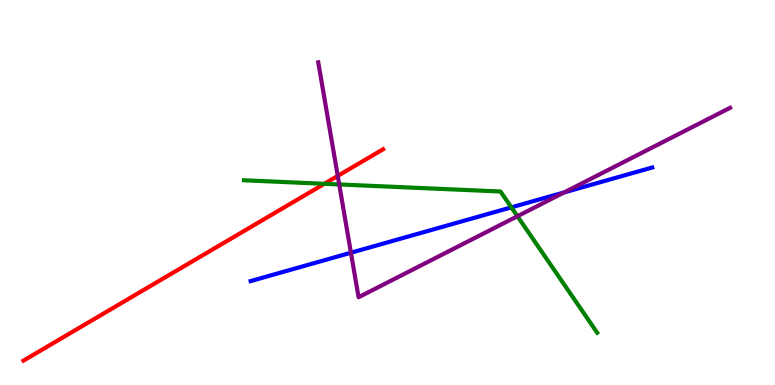[{'lines': ['blue', 'red'], 'intersections': []}, {'lines': ['green', 'red'], 'intersections': [{'x': 4.18, 'y': 5.23}]}, {'lines': ['purple', 'red'], 'intersections': [{'x': 4.36, 'y': 5.43}]}, {'lines': ['blue', 'green'], 'intersections': [{'x': 6.6, 'y': 4.61}]}, {'lines': ['blue', 'purple'], 'intersections': [{'x': 4.53, 'y': 3.44}, {'x': 7.28, 'y': 5.0}]}, {'lines': ['green', 'purple'], 'intersections': [{'x': 4.38, 'y': 5.21}, {'x': 6.68, 'y': 4.38}]}]